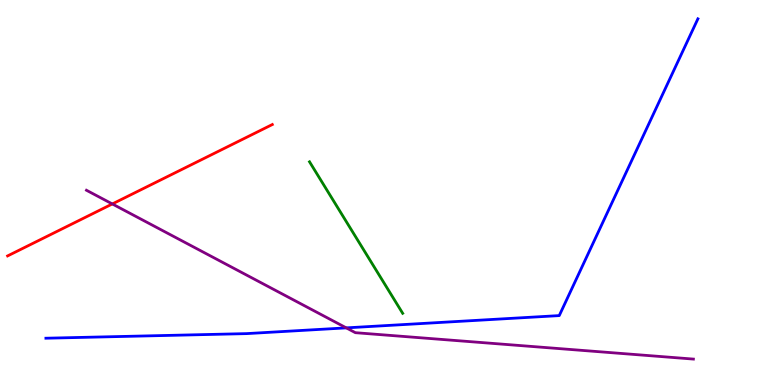[{'lines': ['blue', 'red'], 'intersections': []}, {'lines': ['green', 'red'], 'intersections': []}, {'lines': ['purple', 'red'], 'intersections': [{'x': 1.45, 'y': 4.7}]}, {'lines': ['blue', 'green'], 'intersections': []}, {'lines': ['blue', 'purple'], 'intersections': [{'x': 4.47, 'y': 1.48}]}, {'lines': ['green', 'purple'], 'intersections': []}]